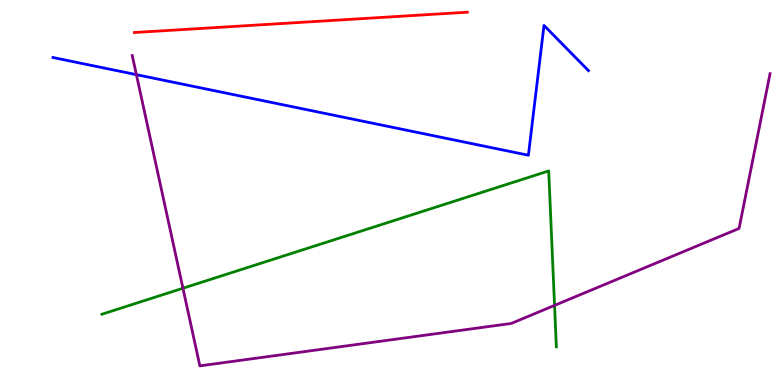[{'lines': ['blue', 'red'], 'intersections': []}, {'lines': ['green', 'red'], 'intersections': []}, {'lines': ['purple', 'red'], 'intersections': []}, {'lines': ['blue', 'green'], 'intersections': []}, {'lines': ['blue', 'purple'], 'intersections': [{'x': 1.76, 'y': 8.06}]}, {'lines': ['green', 'purple'], 'intersections': [{'x': 2.36, 'y': 2.51}, {'x': 7.16, 'y': 2.07}]}]